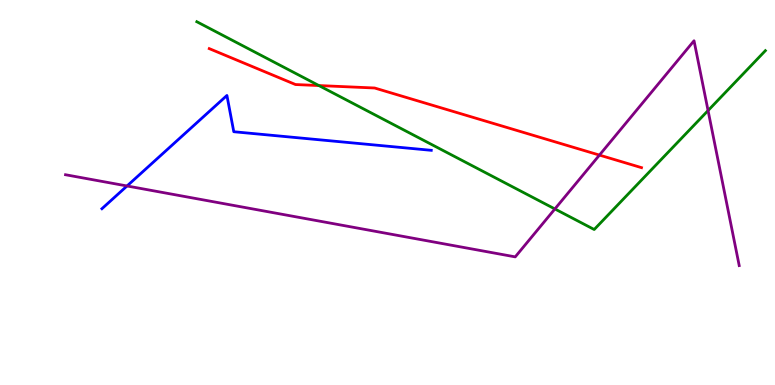[{'lines': ['blue', 'red'], 'intersections': []}, {'lines': ['green', 'red'], 'intersections': [{'x': 4.11, 'y': 7.78}]}, {'lines': ['purple', 'red'], 'intersections': [{'x': 7.73, 'y': 5.97}]}, {'lines': ['blue', 'green'], 'intersections': []}, {'lines': ['blue', 'purple'], 'intersections': [{'x': 1.64, 'y': 5.17}]}, {'lines': ['green', 'purple'], 'intersections': [{'x': 7.16, 'y': 4.57}, {'x': 9.14, 'y': 7.13}]}]